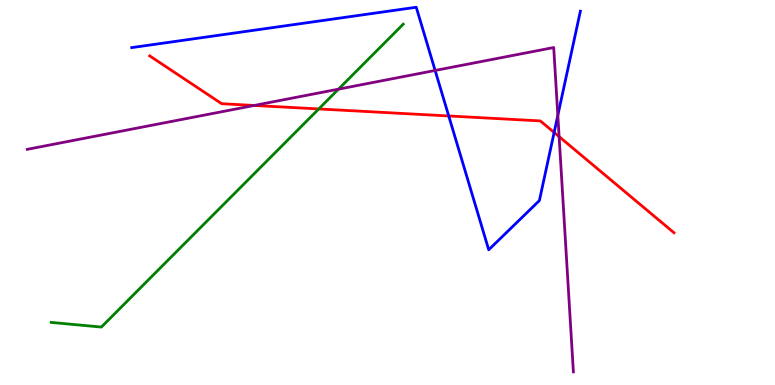[{'lines': ['blue', 'red'], 'intersections': [{'x': 5.79, 'y': 6.99}, {'x': 7.15, 'y': 6.56}]}, {'lines': ['green', 'red'], 'intersections': [{'x': 4.11, 'y': 7.17}]}, {'lines': ['purple', 'red'], 'intersections': [{'x': 3.28, 'y': 7.26}, {'x': 7.21, 'y': 6.45}]}, {'lines': ['blue', 'green'], 'intersections': []}, {'lines': ['blue', 'purple'], 'intersections': [{'x': 5.61, 'y': 8.17}, {'x': 7.2, 'y': 7.0}]}, {'lines': ['green', 'purple'], 'intersections': [{'x': 4.37, 'y': 7.68}]}]